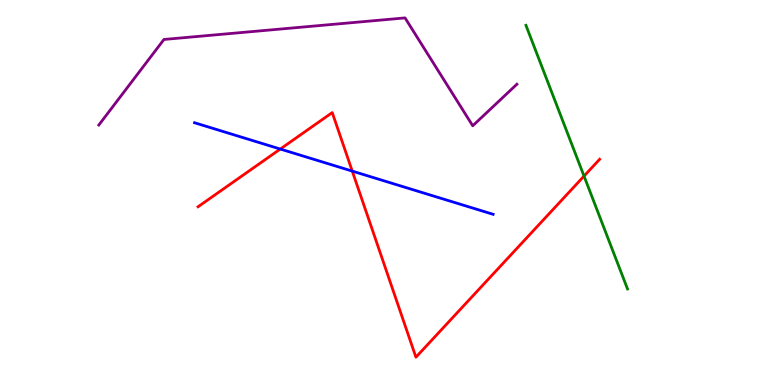[{'lines': ['blue', 'red'], 'intersections': [{'x': 3.62, 'y': 6.13}, {'x': 4.55, 'y': 5.56}]}, {'lines': ['green', 'red'], 'intersections': [{'x': 7.54, 'y': 5.43}]}, {'lines': ['purple', 'red'], 'intersections': []}, {'lines': ['blue', 'green'], 'intersections': []}, {'lines': ['blue', 'purple'], 'intersections': []}, {'lines': ['green', 'purple'], 'intersections': []}]